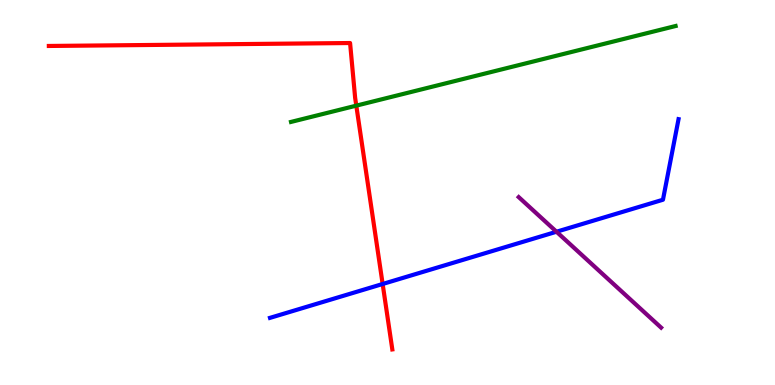[{'lines': ['blue', 'red'], 'intersections': [{'x': 4.94, 'y': 2.62}]}, {'lines': ['green', 'red'], 'intersections': [{'x': 4.6, 'y': 7.26}]}, {'lines': ['purple', 'red'], 'intersections': []}, {'lines': ['blue', 'green'], 'intersections': []}, {'lines': ['blue', 'purple'], 'intersections': [{'x': 7.18, 'y': 3.98}]}, {'lines': ['green', 'purple'], 'intersections': []}]